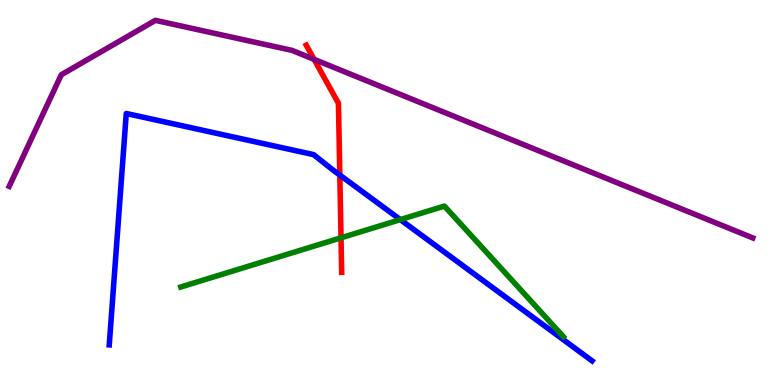[{'lines': ['blue', 'red'], 'intersections': [{'x': 4.38, 'y': 5.45}]}, {'lines': ['green', 'red'], 'intersections': [{'x': 4.4, 'y': 3.82}]}, {'lines': ['purple', 'red'], 'intersections': [{'x': 4.05, 'y': 8.46}]}, {'lines': ['blue', 'green'], 'intersections': [{'x': 5.17, 'y': 4.3}]}, {'lines': ['blue', 'purple'], 'intersections': []}, {'lines': ['green', 'purple'], 'intersections': []}]